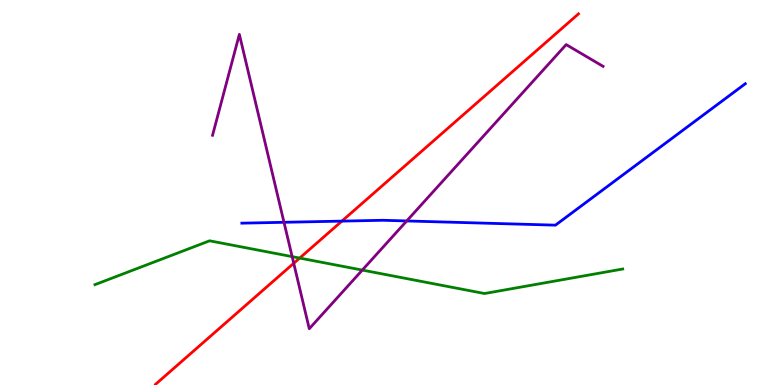[{'lines': ['blue', 'red'], 'intersections': [{'x': 4.41, 'y': 4.26}]}, {'lines': ['green', 'red'], 'intersections': [{'x': 3.87, 'y': 3.3}]}, {'lines': ['purple', 'red'], 'intersections': [{'x': 3.79, 'y': 3.16}]}, {'lines': ['blue', 'green'], 'intersections': []}, {'lines': ['blue', 'purple'], 'intersections': [{'x': 3.66, 'y': 4.23}, {'x': 5.25, 'y': 4.26}]}, {'lines': ['green', 'purple'], 'intersections': [{'x': 3.77, 'y': 3.33}, {'x': 4.67, 'y': 2.98}]}]